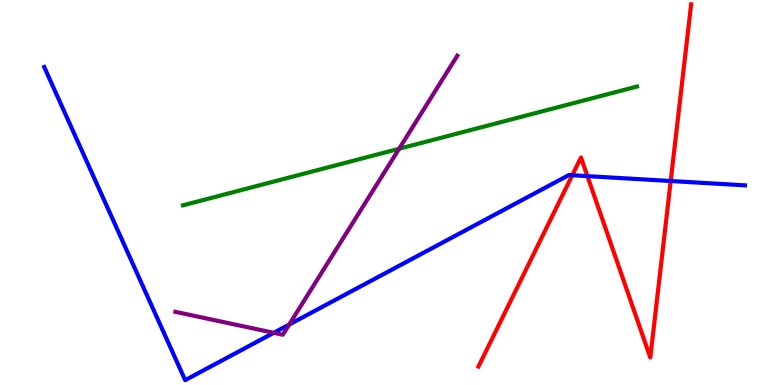[{'lines': ['blue', 'red'], 'intersections': [{'x': 7.38, 'y': 5.45}, {'x': 7.58, 'y': 5.42}, {'x': 8.65, 'y': 5.3}]}, {'lines': ['green', 'red'], 'intersections': []}, {'lines': ['purple', 'red'], 'intersections': []}, {'lines': ['blue', 'green'], 'intersections': []}, {'lines': ['blue', 'purple'], 'intersections': [{'x': 3.53, 'y': 1.36}, {'x': 3.73, 'y': 1.57}]}, {'lines': ['green', 'purple'], 'intersections': [{'x': 5.15, 'y': 6.14}]}]